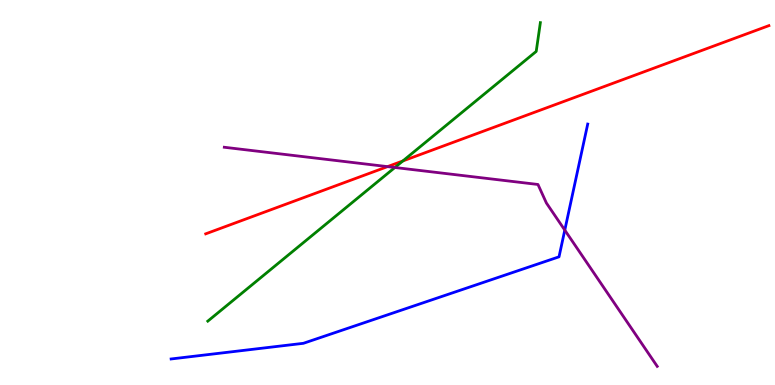[{'lines': ['blue', 'red'], 'intersections': []}, {'lines': ['green', 'red'], 'intersections': [{'x': 5.2, 'y': 5.82}]}, {'lines': ['purple', 'red'], 'intersections': [{'x': 5.0, 'y': 5.67}]}, {'lines': ['blue', 'green'], 'intersections': []}, {'lines': ['blue', 'purple'], 'intersections': [{'x': 7.29, 'y': 4.02}]}, {'lines': ['green', 'purple'], 'intersections': [{'x': 5.1, 'y': 5.65}]}]